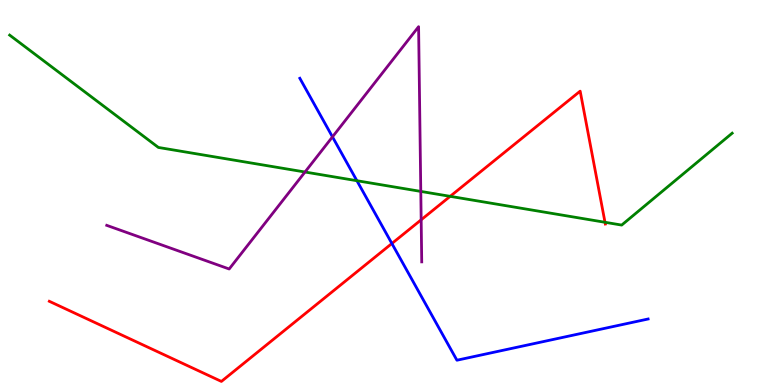[{'lines': ['blue', 'red'], 'intersections': [{'x': 5.06, 'y': 3.68}]}, {'lines': ['green', 'red'], 'intersections': [{'x': 5.81, 'y': 4.9}, {'x': 7.81, 'y': 4.23}]}, {'lines': ['purple', 'red'], 'intersections': [{'x': 5.43, 'y': 4.29}]}, {'lines': ['blue', 'green'], 'intersections': [{'x': 4.61, 'y': 5.31}]}, {'lines': ['blue', 'purple'], 'intersections': [{'x': 4.29, 'y': 6.45}]}, {'lines': ['green', 'purple'], 'intersections': [{'x': 3.94, 'y': 5.53}, {'x': 5.43, 'y': 5.03}]}]